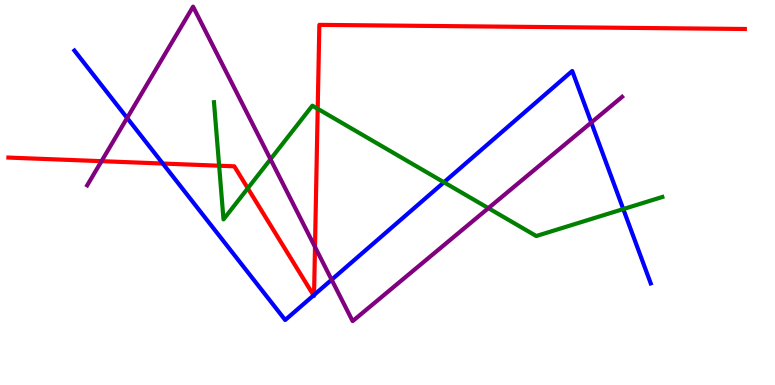[{'lines': ['blue', 'red'], 'intersections': [{'x': 2.1, 'y': 5.75}, {'x': 4.05, 'y': 2.33}, {'x': 4.05, 'y': 2.34}]}, {'lines': ['green', 'red'], 'intersections': [{'x': 2.83, 'y': 5.7}, {'x': 3.2, 'y': 5.11}, {'x': 4.1, 'y': 7.17}]}, {'lines': ['purple', 'red'], 'intersections': [{'x': 1.31, 'y': 5.81}, {'x': 4.06, 'y': 3.59}]}, {'lines': ['blue', 'green'], 'intersections': [{'x': 5.73, 'y': 5.27}, {'x': 8.04, 'y': 4.57}]}, {'lines': ['blue', 'purple'], 'intersections': [{'x': 1.64, 'y': 6.94}, {'x': 4.28, 'y': 2.73}, {'x': 7.63, 'y': 6.82}]}, {'lines': ['green', 'purple'], 'intersections': [{'x': 3.49, 'y': 5.86}, {'x': 6.3, 'y': 4.59}]}]